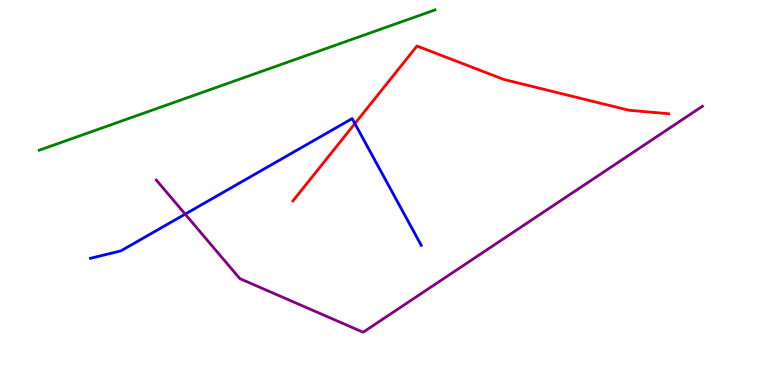[{'lines': ['blue', 'red'], 'intersections': [{'x': 4.58, 'y': 6.79}]}, {'lines': ['green', 'red'], 'intersections': []}, {'lines': ['purple', 'red'], 'intersections': []}, {'lines': ['blue', 'green'], 'intersections': []}, {'lines': ['blue', 'purple'], 'intersections': [{'x': 2.39, 'y': 4.44}]}, {'lines': ['green', 'purple'], 'intersections': []}]